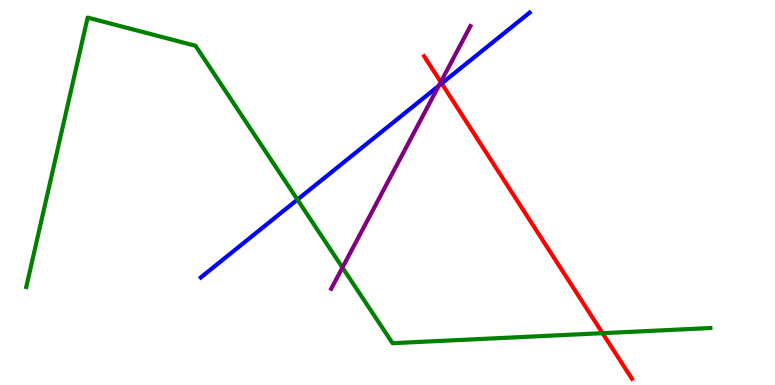[{'lines': ['blue', 'red'], 'intersections': [{'x': 5.7, 'y': 7.83}]}, {'lines': ['green', 'red'], 'intersections': [{'x': 7.78, 'y': 1.35}]}, {'lines': ['purple', 'red'], 'intersections': [{'x': 5.69, 'y': 7.87}]}, {'lines': ['blue', 'green'], 'intersections': [{'x': 3.84, 'y': 4.82}]}, {'lines': ['blue', 'purple'], 'intersections': [{'x': 5.66, 'y': 7.77}]}, {'lines': ['green', 'purple'], 'intersections': [{'x': 4.42, 'y': 3.05}]}]